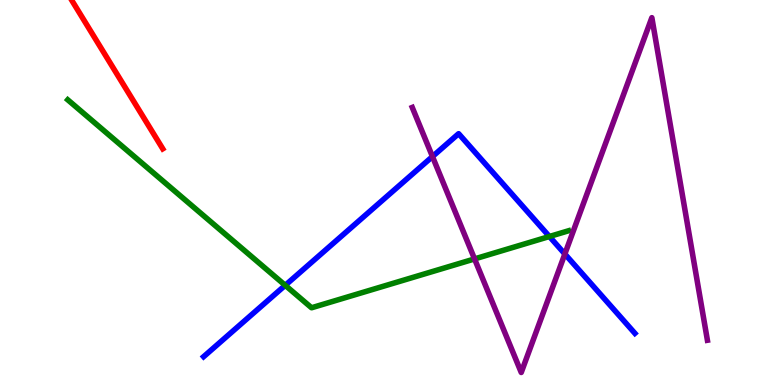[{'lines': ['blue', 'red'], 'intersections': []}, {'lines': ['green', 'red'], 'intersections': []}, {'lines': ['purple', 'red'], 'intersections': []}, {'lines': ['blue', 'green'], 'intersections': [{'x': 3.68, 'y': 2.59}, {'x': 7.09, 'y': 3.86}]}, {'lines': ['blue', 'purple'], 'intersections': [{'x': 5.58, 'y': 5.93}, {'x': 7.29, 'y': 3.4}]}, {'lines': ['green', 'purple'], 'intersections': [{'x': 6.12, 'y': 3.27}]}]